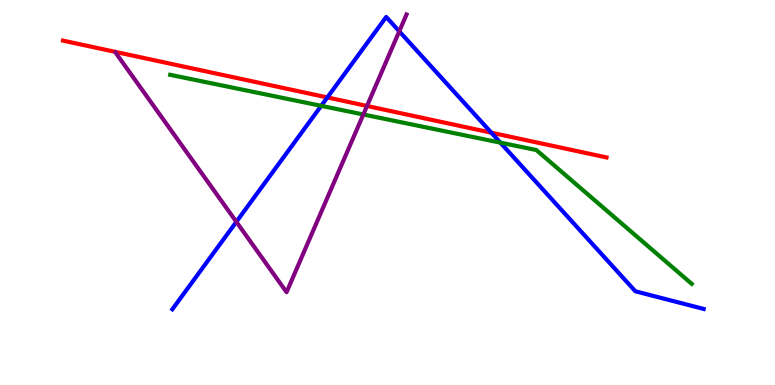[{'lines': ['blue', 'red'], 'intersections': [{'x': 4.22, 'y': 7.47}, {'x': 6.34, 'y': 6.55}]}, {'lines': ['green', 'red'], 'intersections': []}, {'lines': ['purple', 'red'], 'intersections': [{'x': 4.74, 'y': 7.25}]}, {'lines': ['blue', 'green'], 'intersections': [{'x': 4.14, 'y': 7.25}, {'x': 6.46, 'y': 6.3}]}, {'lines': ['blue', 'purple'], 'intersections': [{'x': 3.05, 'y': 4.24}, {'x': 5.15, 'y': 9.19}]}, {'lines': ['green', 'purple'], 'intersections': [{'x': 4.69, 'y': 7.03}]}]